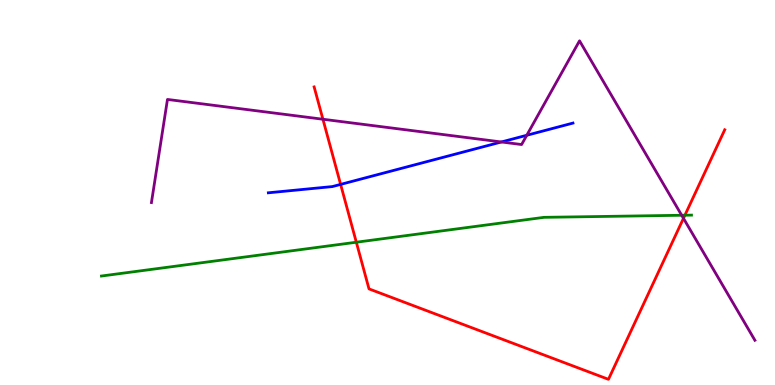[{'lines': ['blue', 'red'], 'intersections': [{'x': 4.4, 'y': 5.21}]}, {'lines': ['green', 'red'], 'intersections': [{'x': 4.6, 'y': 3.71}, {'x': 8.84, 'y': 4.41}]}, {'lines': ['purple', 'red'], 'intersections': [{'x': 4.17, 'y': 6.9}, {'x': 8.82, 'y': 4.33}]}, {'lines': ['blue', 'green'], 'intersections': []}, {'lines': ['blue', 'purple'], 'intersections': [{'x': 6.47, 'y': 6.31}, {'x': 6.8, 'y': 6.49}]}, {'lines': ['green', 'purple'], 'intersections': [{'x': 8.8, 'y': 4.41}]}]